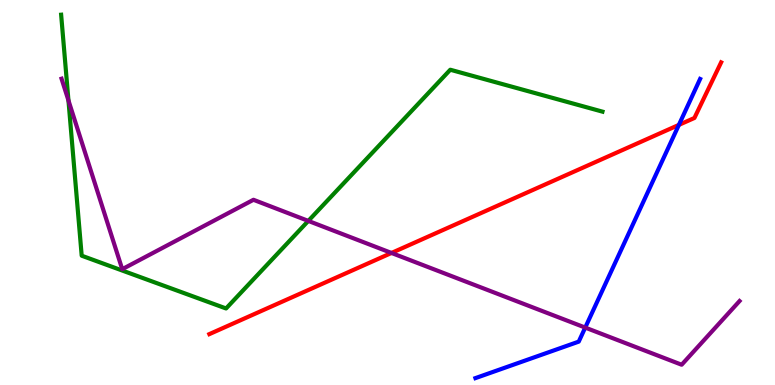[{'lines': ['blue', 'red'], 'intersections': [{'x': 8.76, 'y': 6.76}]}, {'lines': ['green', 'red'], 'intersections': []}, {'lines': ['purple', 'red'], 'intersections': [{'x': 5.05, 'y': 3.43}]}, {'lines': ['blue', 'green'], 'intersections': []}, {'lines': ['blue', 'purple'], 'intersections': [{'x': 7.55, 'y': 1.49}]}, {'lines': ['green', 'purple'], 'intersections': [{'x': 0.883, 'y': 7.39}, {'x': 3.98, 'y': 4.26}]}]